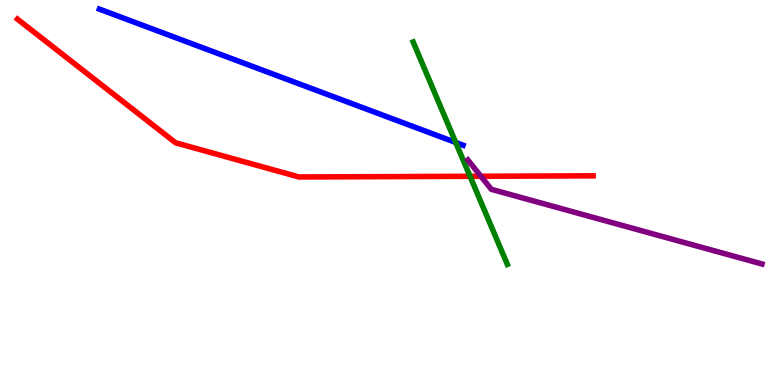[{'lines': ['blue', 'red'], 'intersections': []}, {'lines': ['green', 'red'], 'intersections': [{'x': 6.07, 'y': 5.42}]}, {'lines': ['purple', 'red'], 'intersections': [{'x': 6.21, 'y': 5.42}]}, {'lines': ['blue', 'green'], 'intersections': [{'x': 5.88, 'y': 6.3}]}, {'lines': ['blue', 'purple'], 'intersections': []}, {'lines': ['green', 'purple'], 'intersections': []}]